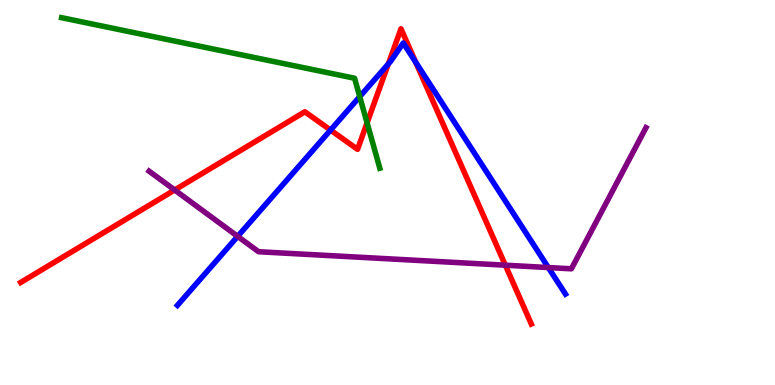[{'lines': ['blue', 'red'], 'intersections': [{'x': 4.26, 'y': 6.62}, {'x': 5.01, 'y': 8.34}, {'x': 5.36, 'y': 8.38}]}, {'lines': ['green', 'red'], 'intersections': [{'x': 4.74, 'y': 6.81}]}, {'lines': ['purple', 'red'], 'intersections': [{'x': 2.25, 'y': 5.07}, {'x': 6.52, 'y': 3.11}]}, {'lines': ['blue', 'green'], 'intersections': [{'x': 4.64, 'y': 7.49}]}, {'lines': ['blue', 'purple'], 'intersections': [{'x': 3.07, 'y': 3.86}, {'x': 7.08, 'y': 3.05}]}, {'lines': ['green', 'purple'], 'intersections': []}]